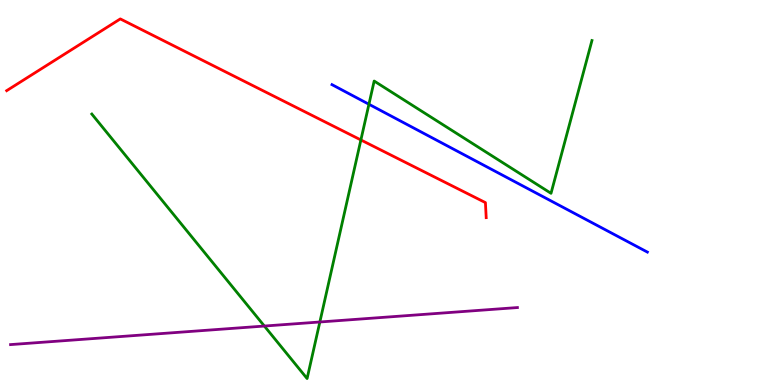[{'lines': ['blue', 'red'], 'intersections': []}, {'lines': ['green', 'red'], 'intersections': [{'x': 4.66, 'y': 6.36}]}, {'lines': ['purple', 'red'], 'intersections': []}, {'lines': ['blue', 'green'], 'intersections': [{'x': 4.76, 'y': 7.29}]}, {'lines': ['blue', 'purple'], 'intersections': []}, {'lines': ['green', 'purple'], 'intersections': [{'x': 3.41, 'y': 1.53}, {'x': 4.13, 'y': 1.64}]}]